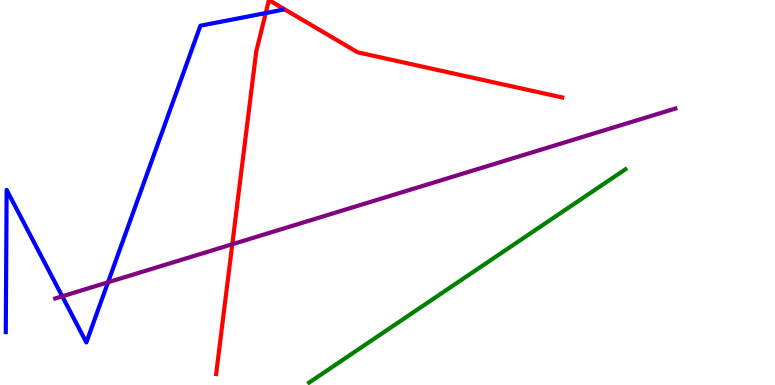[{'lines': ['blue', 'red'], 'intersections': [{'x': 3.43, 'y': 9.66}]}, {'lines': ['green', 'red'], 'intersections': []}, {'lines': ['purple', 'red'], 'intersections': [{'x': 3.0, 'y': 3.66}]}, {'lines': ['blue', 'green'], 'intersections': []}, {'lines': ['blue', 'purple'], 'intersections': [{'x': 0.803, 'y': 2.3}, {'x': 1.39, 'y': 2.67}]}, {'lines': ['green', 'purple'], 'intersections': []}]